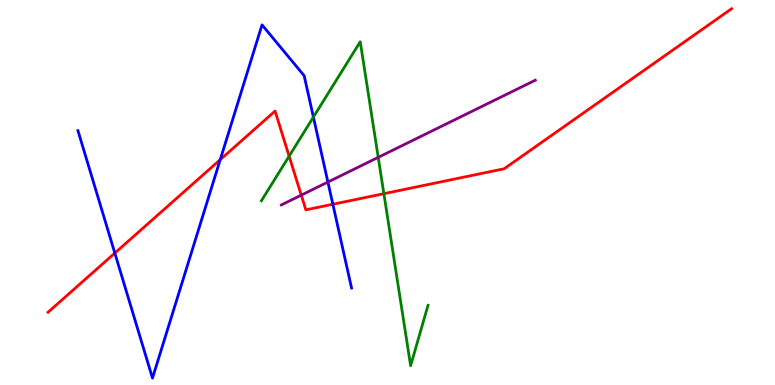[{'lines': ['blue', 'red'], 'intersections': [{'x': 1.48, 'y': 3.43}, {'x': 2.84, 'y': 5.85}, {'x': 4.29, 'y': 4.69}]}, {'lines': ['green', 'red'], 'intersections': [{'x': 3.73, 'y': 5.94}, {'x': 4.95, 'y': 4.97}]}, {'lines': ['purple', 'red'], 'intersections': [{'x': 3.89, 'y': 4.93}]}, {'lines': ['blue', 'green'], 'intersections': [{'x': 4.04, 'y': 6.96}]}, {'lines': ['blue', 'purple'], 'intersections': [{'x': 4.23, 'y': 5.27}]}, {'lines': ['green', 'purple'], 'intersections': [{'x': 4.88, 'y': 5.91}]}]